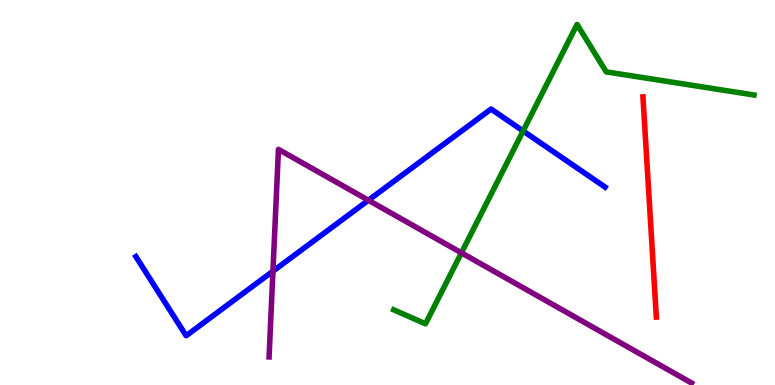[{'lines': ['blue', 'red'], 'intersections': []}, {'lines': ['green', 'red'], 'intersections': []}, {'lines': ['purple', 'red'], 'intersections': []}, {'lines': ['blue', 'green'], 'intersections': [{'x': 6.75, 'y': 6.6}]}, {'lines': ['blue', 'purple'], 'intersections': [{'x': 3.52, 'y': 2.96}, {'x': 4.75, 'y': 4.8}]}, {'lines': ['green', 'purple'], 'intersections': [{'x': 5.95, 'y': 3.43}]}]